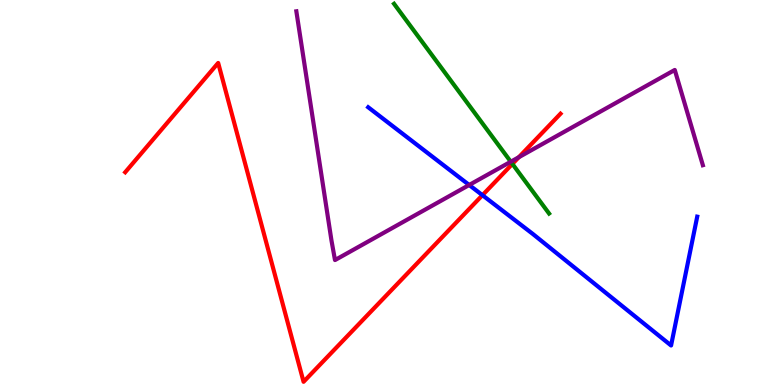[{'lines': ['blue', 'red'], 'intersections': [{'x': 6.22, 'y': 4.93}]}, {'lines': ['green', 'red'], 'intersections': [{'x': 6.61, 'y': 5.74}]}, {'lines': ['purple', 'red'], 'intersections': [{'x': 6.69, 'y': 5.92}]}, {'lines': ['blue', 'green'], 'intersections': []}, {'lines': ['blue', 'purple'], 'intersections': [{'x': 6.05, 'y': 5.2}]}, {'lines': ['green', 'purple'], 'intersections': [{'x': 6.59, 'y': 5.8}]}]